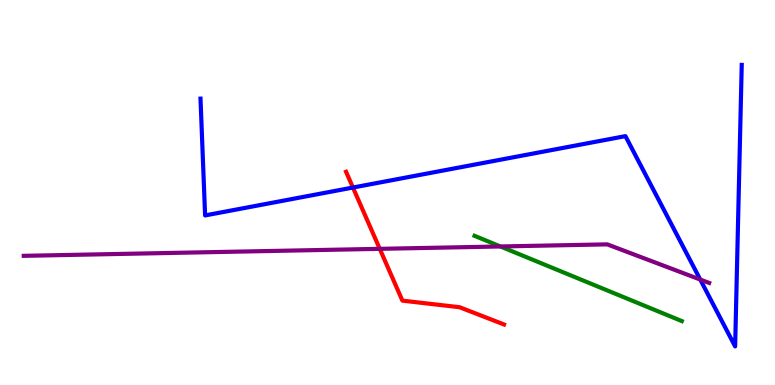[{'lines': ['blue', 'red'], 'intersections': [{'x': 4.55, 'y': 5.13}]}, {'lines': ['green', 'red'], 'intersections': []}, {'lines': ['purple', 'red'], 'intersections': [{'x': 4.9, 'y': 3.54}]}, {'lines': ['blue', 'green'], 'intersections': []}, {'lines': ['blue', 'purple'], 'intersections': [{'x': 9.04, 'y': 2.74}]}, {'lines': ['green', 'purple'], 'intersections': [{'x': 6.46, 'y': 3.6}]}]